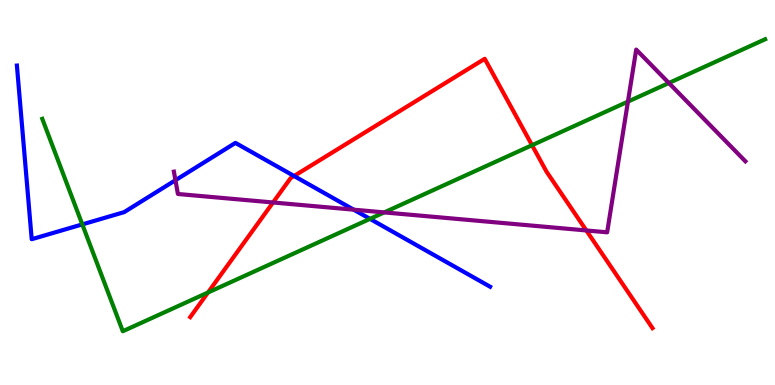[{'lines': ['blue', 'red'], 'intersections': [{'x': 3.79, 'y': 5.43}]}, {'lines': ['green', 'red'], 'intersections': [{'x': 2.68, 'y': 2.4}, {'x': 6.87, 'y': 6.23}]}, {'lines': ['purple', 'red'], 'intersections': [{'x': 3.52, 'y': 4.74}, {'x': 7.57, 'y': 4.01}]}, {'lines': ['blue', 'green'], 'intersections': [{'x': 1.06, 'y': 4.17}, {'x': 4.77, 'y': 4.32}]}, {'lines': ['blue', 'purple'], 'intersections': [{'x': 2.26, 'y': 5.32}, {'x': 4.56, 'y': 4.55}]}, {'lines': ['green', 'purple'], 'intersections': [{'x': 4.96, 'y': 4.48}, {'x': 8.1, 'y': 7.36}, {'x': 8.63, 'y': 7.84}]}]